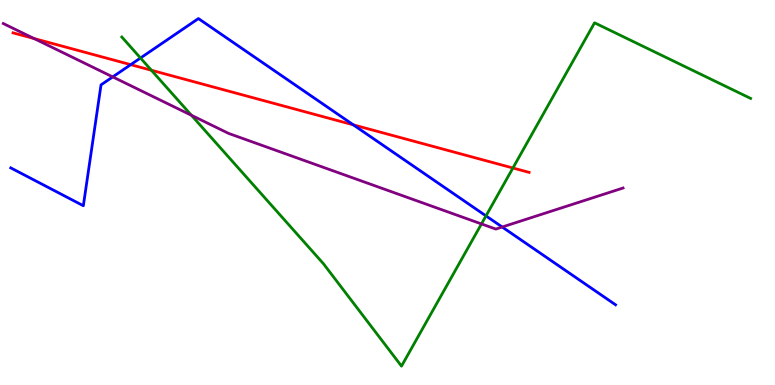[{'lines': ['blue', 'red'], 'intersections': [{'x': 1.69, 'y': 8.32}, {'x': 4.56, 'y': 6.76}]}, {'lines': ['green', 'red'], 'intersections': [{'x': 1.95, 'y': 8.18}, {'x': 6.62, 'y': 5.64}]}, {'lines': ['purple', 'red'], 'intersections': [{'x': 0.439, 'y': 9.0}]}, {'lines': ['blue', 'green'], 'intersections': [{'x': 1.81, 'y': 8.49}, {'x': 6.27, 'y': 4.39}]}, {'lines': ['blue', 'purple'], 'intersections': [{'x': 1.45, 'y': 8.0}, {'x': 6.48, 'y': 4.1}]}, {'lines': ['green', 'purple'], 'intersections': [{'x': 2.47, 'y': 7.01}, {'x': 6.21, 'y': 4.18}]}]